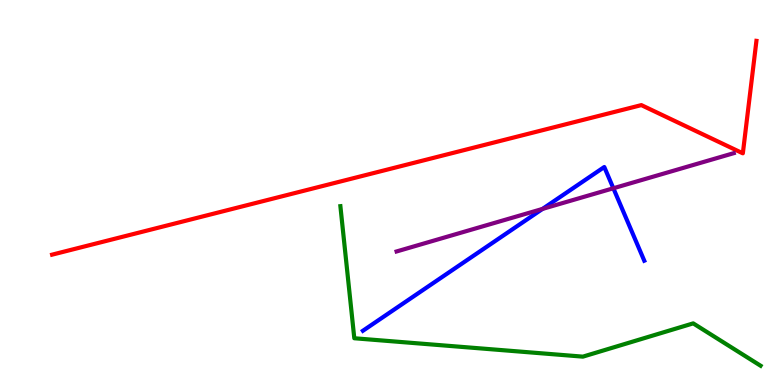[{'lines': ['blue', 'red'], 'intersections': []}, {'lines': ['green', 'red'], 'intersections': []}, {'lines': ['purple', 'red'], 'intersections': []}, {'lines': ['blue', 'green'], 'intersections': []}, {'lines': ['blue', 'purple'], 'intersections': [{'x': 7.0, 'y': 4.57}, {'x': 7.91, 'y': 5.11}]}, {'lines': ['green', 'purple'], 'intersections': []}]